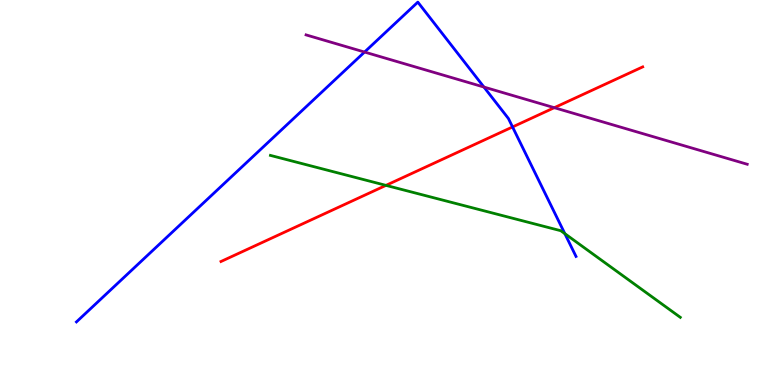[{'lines': ['blue', 'red'], 'intersections': [{'x': 6.61, 'y': 6.7}]}, {'lines': ['green', 'red'], 'intersections': [{'x': 4.98, 'y': 5.19}]}, {'lines': ['purple', 'red'], 'intersections': [{'x': 7.15, 'y': 7.2}]}, {'lines': ['blue', 'green'], 'intersections': [{'x': 7.29, 'y': 3.93}]}, {'lines': ['blue', 'purple'], 'intersections': [{'x': 4.7, 'y': 8.65}, {'x': 6.24, 'y': 7.74}]}, {'lines': ['green', 'purple'], 'intersections': []}]